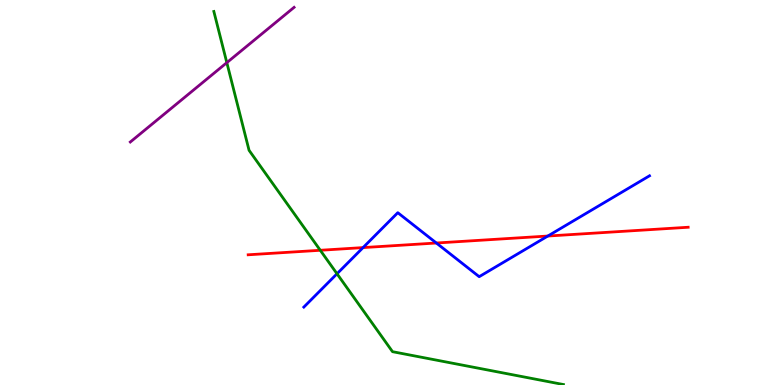[{'lines': ['blue', 'red'], 'intersections': [{'x': 4.68, 'y': 3.57}, {'x': 5.63, 'y': 3.69}, {'x': 7.07, 'y': 3.87}]}, {'lines': ['green', 'red'], 'intersections': [{'x': 4.13, 'y': 3.5}]}, {'lines': ['purple', 'red'], 'intersections': []}, {'lines': ['blue', 'green'], 'intersections': [{'x': 4.35, 'y': 2.89}]}, {'lines': ['blue', 'purple'], 'intersections': []}, {'lines': ['green', 'purple'], 'intersections': [{'x': 2.93, 'y': 8.37}]}]